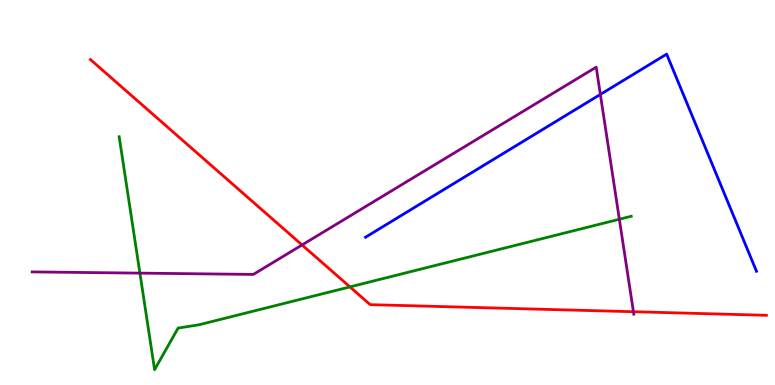[{'lines': ['blue', 'red'], 'intersections': []}, {'lines': ['green', 'red'], 'intersections': [{'x': 4.52, 'y': 2.55}]}, {'lines': ['purple', 'red'], 'intersections': [{'x': 3.9, 'y': 3.64}, {'x': 8.17, 'y': 1.9}]}, {'lines': ['blue', 'green'], 'intersections': []}, {'lines': ['blue', 'purple'], 'intersections': [{'x': 7.75, 'y': 7.55}]}, {'lines': ['green', 'purple'], 'intersections': [{'x': 1.81, 'y': 2.91}, {'x': 7.99, 'y': 4.31}]}]